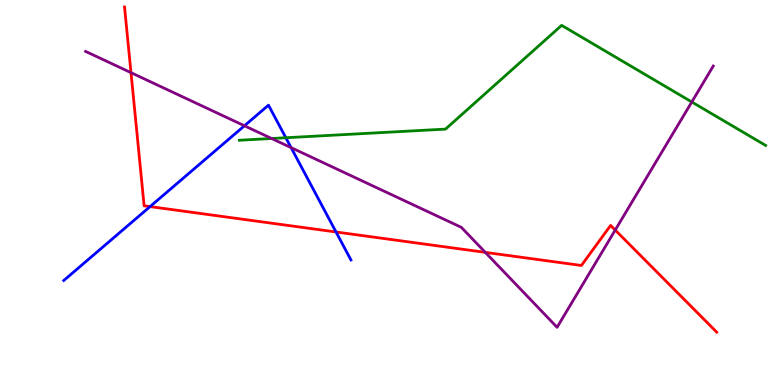[{'lines': ['blue', 'red'], 'intersections': [{'x': 1.94, 'y': 4.63}, {'x': 4.34, 'y': 3.97}]}, {'lines': ['green', 'red'], 'intersections': []}, {'lines': ['purple', 'red'], 'intersections': [{'x': 1.69, 'y': 8.11}, {'x': 6.26, 'y': 3.44}, {'x': 7.94, 'y': 4.02}]}, {'lines': ['blue', 'green'], 'intersections': [{'x': 3.69, 'y': 6.42}]}, {'lines': ['blue', 'purple'], 'intersections': [{'x': 3.15, 'y': 6.73}, {'x': 3.76, 'y': 6.17}]}, {'lines': ['green', 'purple'], 'intersections': [{'x': 3.5, 'y': 6.4}, {'x': 8.93, 'y': 7.35}]}]